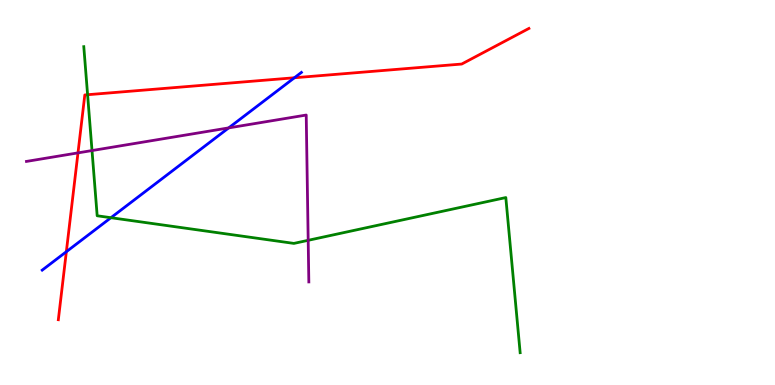[{'lines': ['blue', 'red'], 'intersections': [{'x': 0.856, 'y': 3.46}, {'x': 3.8, 'y': 7.98}]}, {'lines': ['green', 'red'], 'intersections': [{'x': 1.13, 'y': 7.54}]}, {'lines': ['purple', 'red'], 'intersections': [{'x': 1.01, 'y': 6.03}]}, {'lines': ['blue', 'green'], 'intersections': [{'x': 1.43, 'y': 4.35}]}, {'lines': ['blue', 'purple'], 'intersections': [{'x': 2.95, 'y': 6.68}]}, {'lines': ['green', 'purple'], 'intersections': [{'x': 1.19, 'y': 6.09}, {'x': 3.98, 'y': 3.76}]}]